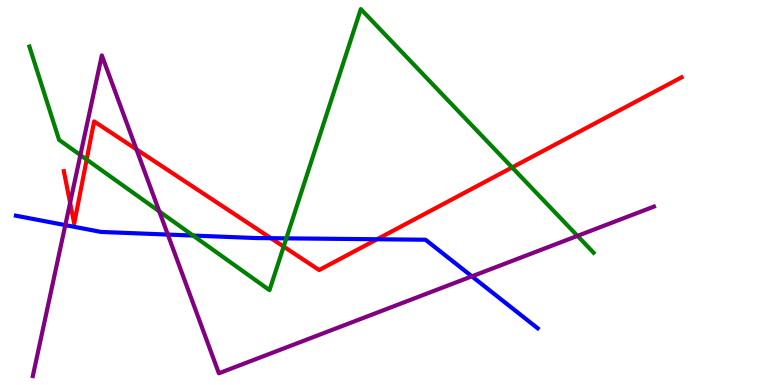[{'lines': ['blue', 'red'], 'intersections': [{'x': 3.5, 'y': 3.81}, {'x': 4.87, 'y': 3.79}]}, {'lines': ['green', 'red'], 'intersections': [{'x': 1.12, 'y': 5.86}, {'x': 3.66, 'y': 3.59}, {'x': 6.61, 'y': 5.65}]}, {'lines': ['purple', 'red'], 'intersections': [{'x': 0.905, 'y': 4.73}, {'x': 1.76, 'y': 6.12}]}, {'lines': ['blue', 'green'], 'intersections': [{'x': 2.49, 'y': 3.88}, {'x': 3.69, 'y': 3.81}]}, {'lines': ['blue', 'purple'], 'intersections': [{'x': 0.843, 'y': 4.15}, {'x': 2.17, 'y': 3.91}, {'x': 6.09, 'y': 2.82}]}, {'lines': ['green', 'purple'], 'intersections': [{'x': 1.04, 'y': 5.97}, {'x': 2.06, 'y': 4.51}, {'x': 7.45, 'y': 3.87}]}]